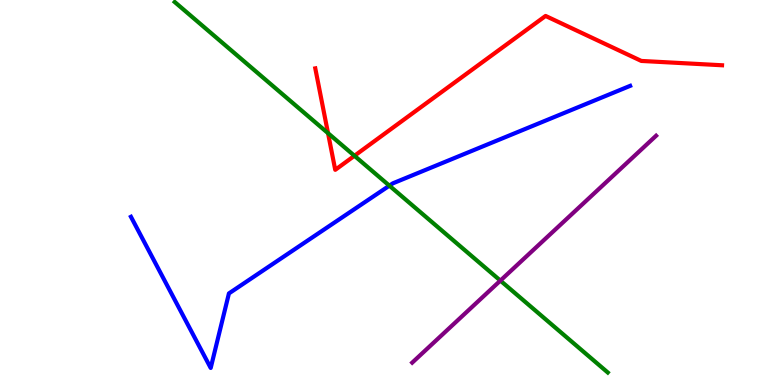[{'lines': ['blue', 'red'], 'intersections': []}, {'lines': ['green', 'red'], 'intersections': [{'x': 4.23, 'y': 6.54}, {'x': 4.57, 'y': 5.95}]}, {'lines': ['purple', 'red'], 'intersections': []}, {'lines': ['blue', 'green'], 'intersections': [{'x': 5.02, 'y': 5.18}]}, {'lines': ['blue', 'purple'], 'intersections': []}, {'lines': ['green', 'purple'], 'intersections': [{'x': 6.46, 'y': 2.71}]}]